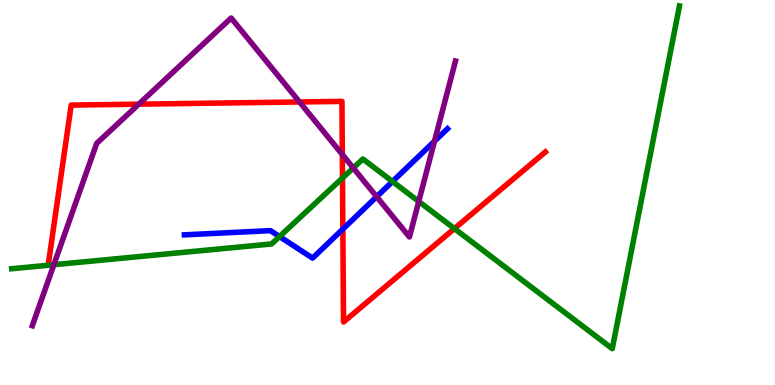[{'lines': ['blue', 'red'], 'intersections': [{'x': 4.42, 'y': 4.05}]}, {'lines': ['green', 'red'], 'intersections': [{'x': 4.42, 'y': 5.38}, {'x': 5.86, 'y': 4.06}]}, {'lines': ['purple', 'red'], 'intersections': [{'x': 1.79, 'y': 7.29}, {'x': 3.86, 'y': 7.35}, {'x': 4.42, 'y': 5.99}]}, {'lines': ['blue', 'green'], 'intersections': [{'x': 3.61, 'y': 3.86}, {'x': 5.06, 'y': 5.29}]}, {'lines': ['blue', 'purple'], 'intersections': [{'x': 4.86, 'y': 4.89}, {'x': 5.61, 'y': 6.33}]}, {'lines': ['green', 'purple'], 'intersections': [{'x': 0.695, 'y': 3.12}, {'x': 4.56, 'y': 5.64}, {'x': 5.4, 'y': 4.77}]}]